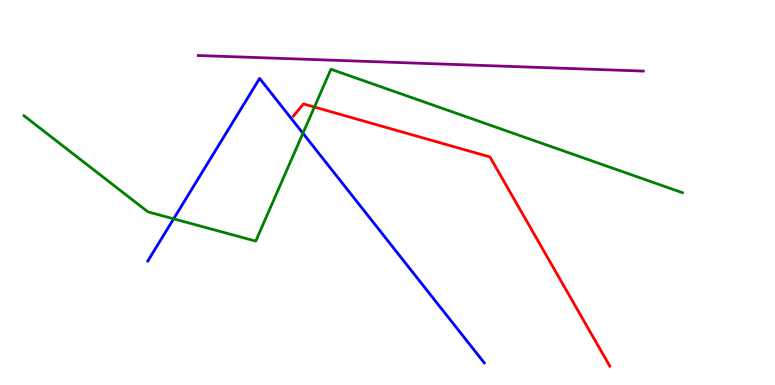[{'lines': ['blue', 'red'], 'intersections': []}, {'lines': ['green', 'red'], 'intersections': [{'x': 4.06, 'y': 7.22}]}, {'lines': ['purple', 'red'], 'intersections': []}, {'lines': ['blue', 'green'], 'intersections': [{'x': 2.24, 'y': 4.32}, {'x': 3.91, 'y': 6.54}]}, {'lines': ['blue', 'purple'], 'intersections': []}, {'lines': ['green', 'purple'], 'intersections': []}]